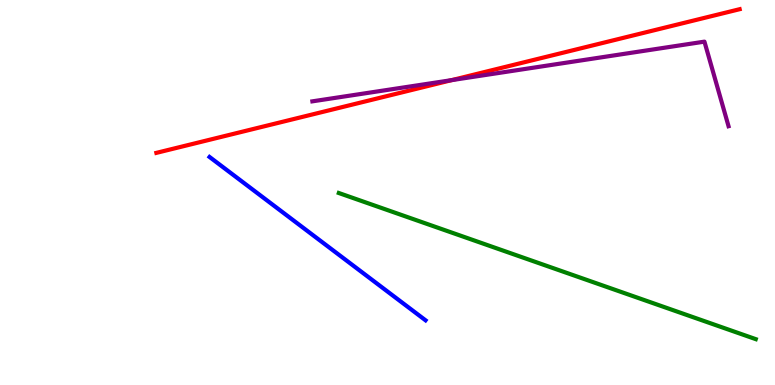[{'lines': ['blue', 'red'], 'intersections': []}, {'lines': ['green', 'red'], 'intersections': []}, {'lines': ['purple', 'red'], 'intersections': [{'x': 5.83, 'y': 7.92}]}, {'lines': ['blue', 'green'], 'intersections': []}, {'lines': ['blue', 'purple'], 'intersections': []}, {'lines': ['green', 'purple'], 'intersections': []}]